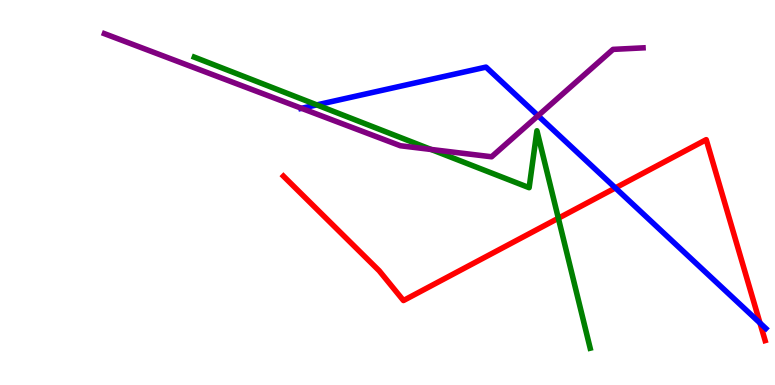[{'lines': ['blue', 'red'], 'intersections': [{'x': 7.94, 'y': 5.12}, {'x': 9.81, 'y': 1.61}]}, {'lines': ['green', 'red'], 'intersections': [{'x': 7.2, 'y': 4.33}]}, {'lines': ['purple', 'red'], 'intersections': []}, {'lines': ['blue', 'green'], 'intersections': [{'x': 4.09, 'y': 7.28}]}, {'lines': ['blue', 'purple'], 'intersections': [{'x': 3.89, 'y': 7.19}, {'x': 6.94, 'y': 6.99}]}, {'lines': ['green', 'purple'], 'intersections': [{'x': 5.56, 'y': 6.12}]}]